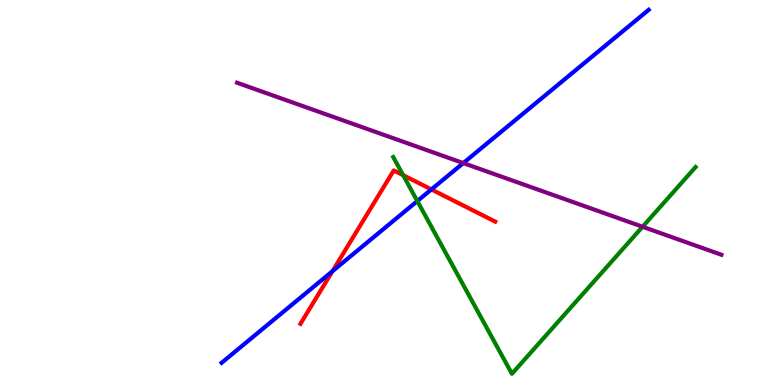[{'lines': ['blue', 'red'], 'intersections': [{'x': 4.29, 'y': 2.96}, {'x': 5.57, 'y': 5.08}]}, {'lines': ['green', 'red'], 'intersections': [{'x': 5.2, 'y': 5.45}]}, {'lines': ['purple', 'red'], 'intersections': []}, {'lines': ['blue', 'green'], 'intersections': [{'x': 5.38, 'y': 4.78}]}, {'lines': ['blue', 'purple'], 'intersections': [{'x': 5.98, 'y': 5.76}]}, {'lines': ['green', 'purple'], 'intersections': [{'x': 8.29, 'y': 4.11}]}]